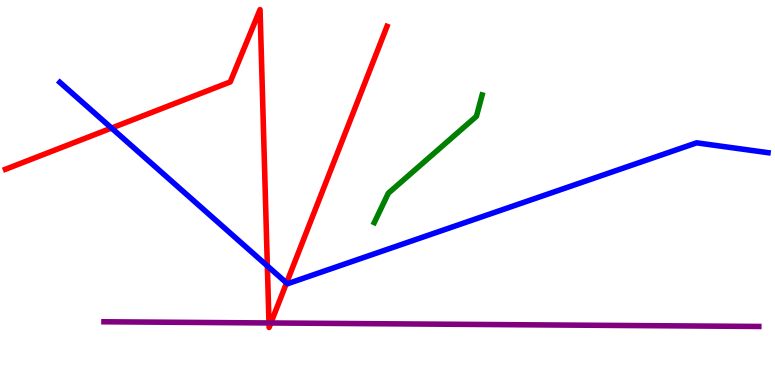[{'lines': ['blue', 'red'], 'intersections': [{'x': 1.44, 'y': 6.67}, {'x': 3.45, 'y': 3.09}, {'x': 3.7, 'y': 2.65}]}, {'lines': ['green', 'red'], 'intersections': []}, {'lines': ['purple', 'red'], 'intersections': [{'x': 3.47, 'y': 1.61}, {'x': 3.5, 'y': 1.61}]}, {'lines': ['blue', 'green'], 'intersections': []}, {'lines': ['blue', 'purple'], 'intersections': []}, {'lines': ['green', 'purple'], 'intersections': []}]